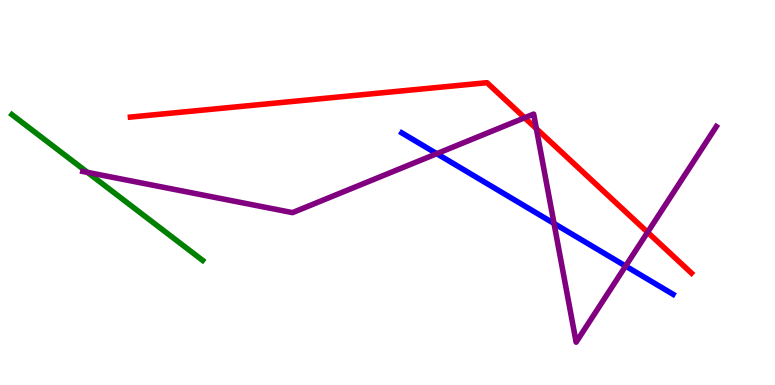[{'lines': ['blue', 'red'], 'intersections': []}, {'lines': ['green', 'red'], 'intersections': []}, {'lines': ['purple', 'red'], 'intersections': [{'x': 6.77, 'y': 6.94}, {'x': 6.92, 'y': 6.66}, {'x': 8.36, 'y': 3.97}]}, {'lines': ['blue', 'green'], 'intersections': []}, {'lines': ['blue', 'purple'], 'intersections': [{'x': 5.64, 'y': 6.01}, {'x': 7.15, 'y': 4.2}, {'x': 8.07, 'y': 3.09}]}, {'lines': ['green', 'purple'], 'intersections': [{'x': 1.13, 'y': 5.52}]}]